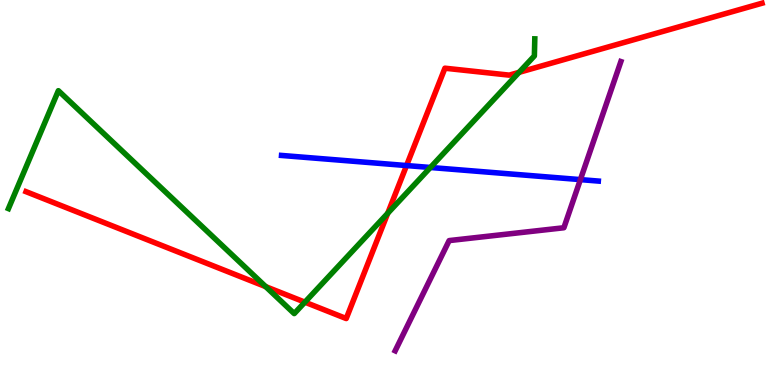[{'lines': ['blue', 'red'], 'intersections': [{'x': 5.25, 'y': 5.7}]}, {'lines': ['green', 'red'], 'intersections': [{'x': 3.43, 'y': 2.55}, {'x': 3.93, 'y': 2.15}, {'x': 5.0, 'y': 4.46}, {'x': 6.7, 'y': 8.12}]}, {'lines': ['purple', 'red'], 'intersections': []}, {'lines': ['blue', 'green'], 'intersections': [{'x': 5.55, 'y': 5.65}]}, {'lines': ['blue', 'purple'], 'intersections': [{'x': 7.49, 'y': 5.33}]}, {'lines': ['green', 'purple'], 'intersections': []}]